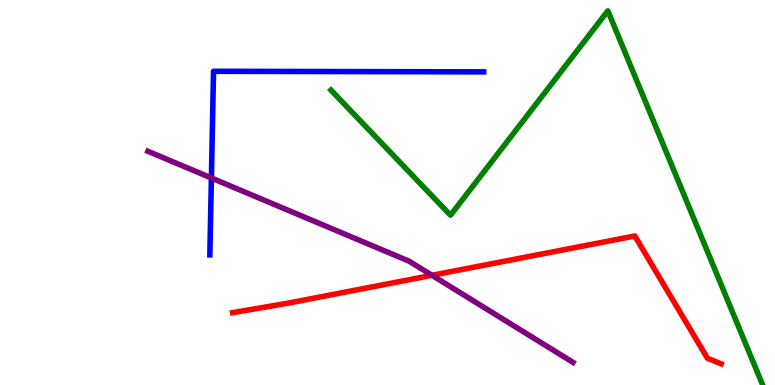[{'lines': ['blue', 'red'], 'intersections': []}, {'lines': ['green', 'red'], 'intersections': []}, {'lines': ['purple', 'red'], 'intersections': [{'x': 5.57, 'y': 2.85}]}, {'lines': ['blue', 'green'], 'intersections': []}, {'lines': ['blue', 'purple'], 'intersections': [{'x': 2.73, 'y': 5.38}]}, {'lines': ['green', 'purple'], 'intersections': []}]